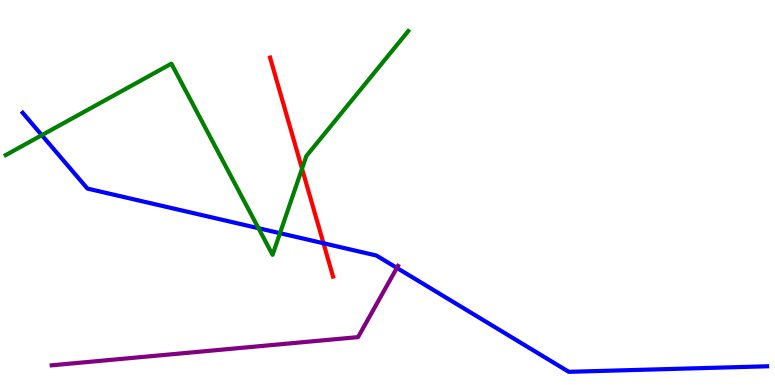[{'lines': ['blue', 'red'], 'intersections': [{'x': 4.17, 'y': 3.68}]}, {'lines': ['green', 'red'], 'intersections': [{'x': 3.9, 'y': 5.62}]}, {'lines': ['purple', 'red'], 'intersections': []}, {'lines': ['blue', 'green'], 'intersections': [{'x': 0.539, 'y': 6.49}, {'x': 3.34, 'y': 4.07}, {'x': 3.61, 'y': 3.94}]}, {'lines': ['blue', 'purple'], 'intersections': [{'x': 5.12, 'y': 3.04}]}, {'lines': ['green', 'purple'], 'intersections': []}]